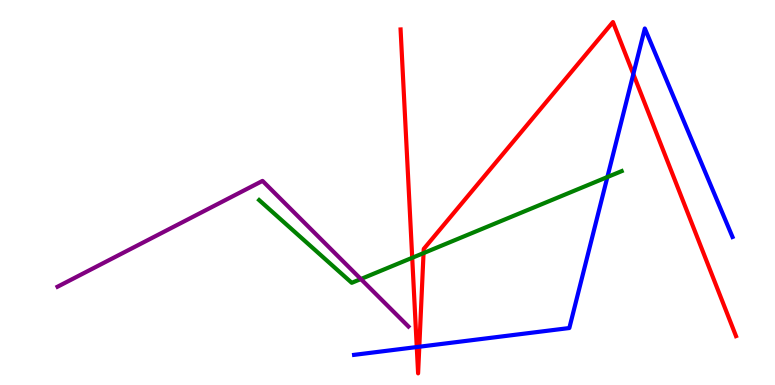[{'lines': ['blue', 'red'], 'intersections': [{'x': 5.38, 'y': 0.986}, {'x': 5.41, 'y': 0.994}, {'x': 8.17, 'y': 8.08}]}, {'lines': ['green', 'red'], 'intersections': [{'x': 5.32, 'y': 3.3}, {'x': 5.47, 'y': 3.43}]}, {'lines': ['purple', 'red'], 'intersections': []}, {'lines': ['blue', 'green'], 'intersections': [{'x': 7.84, 'y': 5.4}]}, {'lines': ['blue', 'purple'], 'intersections': []}, {'lines': ['green', 'purple'], 'intersections': [{'x': 4.66, 'y': 2.75}]}]